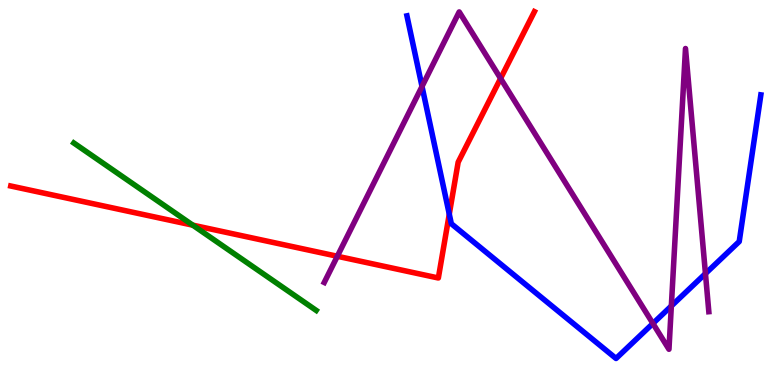[{'lines': ['blue', 'red'], 'intersections': [{'x': 5.8, 'y': 4.44}]}, {'lines': ['green', 'red'], 'intersections': [{'x': 2.49, 'y': 4.15}]}, {'lines': ['purple', 'red'], 'intersections': [{'x': 4.35, 'y': 3.34}, {'x': 6.46, 'y': 7.96}]}, {'lines': ['blue', 'green'], 'intersections': []}, {'lines': ['blue', 'purple'], 'intersections': [{'x': 5.45, 'y': 7.75}, {'x': 8.42, 'y': 1.6}, {'x': 8.66, 'y': 2.05}, {'x': 9.1, 'y': 2.89}]}, {'lines': ['green', 'purple'], 'intersections': []}]